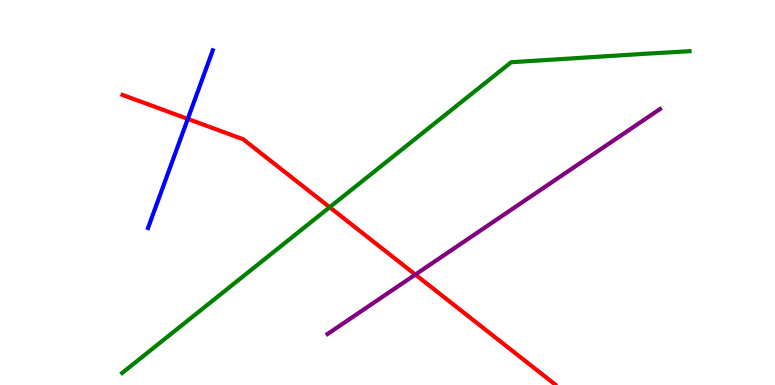[{'lines': ['blue', 'red'], 'intersections': [{'x': 2.42, 'y': 6.91}]}, {'lines': ['green', 'red'], 'intersections': [{'x': 4.25, 'y': 4.62}]}, {'lines': ['purple', 'red'], 'intersections': [{'x': 5.36, 'y': 2.87}]}, {'lines': ['blue', 'green'], 'intersections': []}, {'lines': ['blue', 'purple'], 'intersections': []}, {'lines': ['green', 'purple'], 'intersections': []}]